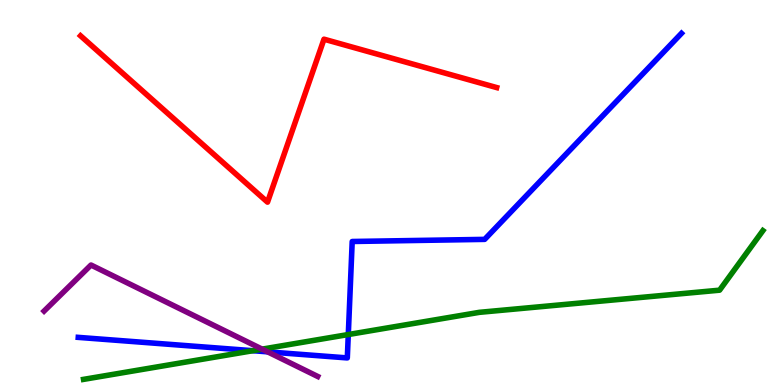[{'lines': ['blue', 'red'], 'intersections': []}, {'lines': ['green', 'red'], 'intersections': []}, {'lines': ['purple', 'red'], 'intersections': []}, {'lines': ['blue', 'green'], 'intersections': [{'x': 3.26, 'y': 0.891}, {'x': 4.49, 'y': 1.31}]}, {'lines': ['blue', 'purple'], 'intersections': [{'x': 3.45, 'y': 0.861}]}, {'lines': ['green', 'purple'], 'intersections': [{'x': 3.38, 'y': 0.932}]}]